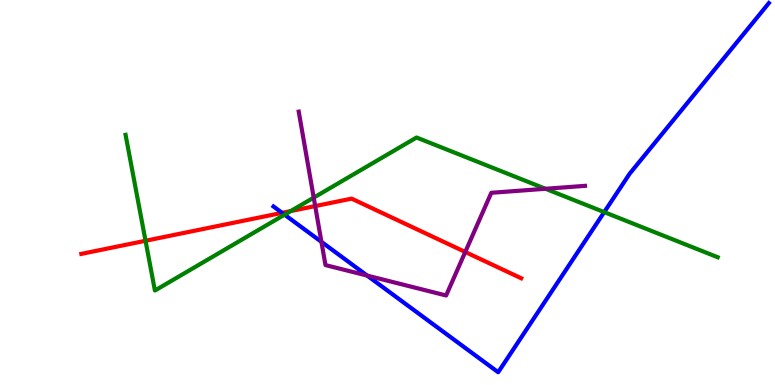[{'lines': ['blue', 'red'], 'intersections': [{'x': 3.64, 'y': 4.47}]}, {'lines': ['green', 'red'], 'intersections': [{'x': 1.88, 'y': 3.75}, {'x': 3.75, 'y': 4.52}]}, {'lines': ['purple', 'red'], 'intersections': [{'x': 4.07, 'y': 4.65}, {'x': 6.0, 'y': 3.46}]}, {'lines': ['blue', 'green'], 'intersections': [{'x': 3.67, 'y': 4.42}, {'x': 7.8, 'y': 4.49}]}, {'lines': ['blue', 'purple'], 'intersections': [{'x': 4.15, 'y': 3.72}, {'x': 4.74, 'y': 2.84}]}, {'lines': ['green', 'purple'], 'intersections': [{'x': 4.05, 'y': 4.87}, {'x': 7.04, 'y': 5.1}]}]